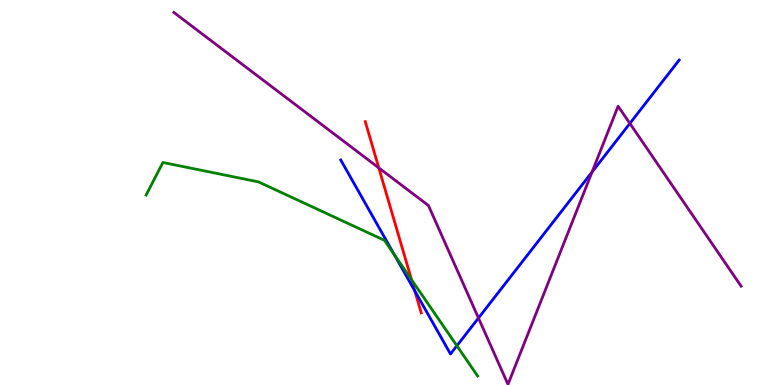[{'lines': ['blue', 'red'], 'intersections': [{'x': 5.35, 'y': 2.44}]}, {'lines': ['green', 'red'], 'intersections': [{'x': 5.31, 'y': 2.73}]}, {'lines': ['purple', 'red'], 'intersections': [{'x': 4.89, 'y': 5.64}]}, {'lines': ['blue', 'green'], 'intersections': [{'x': 5.09, 'y': 3.39}, {'x': 5.9, 'y': 1.02}]}, {'lines': ['blue', 'purple'], 'intersections': [{'x': 6.17, 'y': 1.74}, {'x': 7.64, 'y': 5.53}, {'x': 8.13, 'y': 6.79}]}, {'lines': ['green', 'purple'], 'intersections': []}]